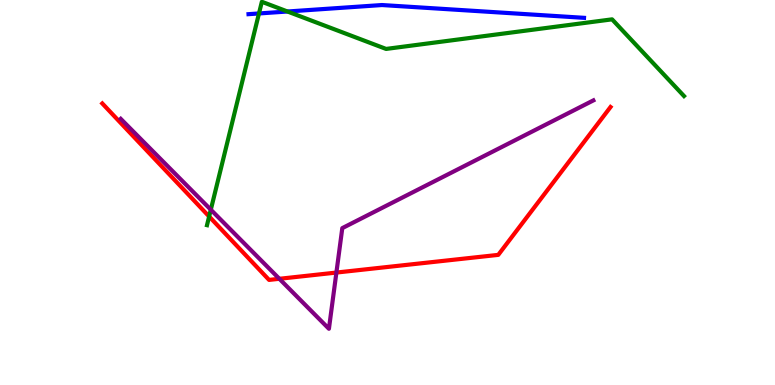[{'lines': ['blue', 'red'], 'intersections': []}, {'lines': ['green', 'red'], 'intersections': [{'x': 2.7, 'y': 4.38}]}, {'lines': ['purple', 'red'], 'intersections': [{'x': 3.6, 'y': 2.76}, {'x': 4.34, 'y': 2.92}]}, {'lines': ['blue', 'green'], 'intersections': [{'x': 3.34, 'y': 9.65}, {'x': 3.71, 'y': 9.7}]}, {'lines': ['blue', 'purple'], 'intersections': []}, {'lines': ['green', 'purple'], 'intersections': [{'x': 2.72, 'y': 4.55}]}]